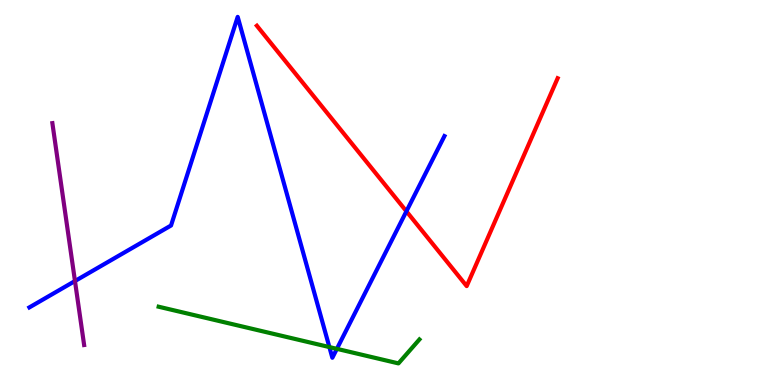[{'lines': ['blue', 'red'], 'intersections': [{'x': 5.24, 'y': 4.51}]}, {'lines': ['green', 'red'], 'intersections': []}, {'lines': ['purple', 'red'], 'intersections': []}, {'lines': ['blue', 'green'], 'intersections': [{'x': 4.25, 'y': 0.985}, {'x': 4.35, 'y': 0.939}]}, {'lines': ['blue', 'purple'], 'intersections': [{'x': 0.967, 'y': 2.7}]}, {'lines': ['green', 'purple'], 'intersections': []}]